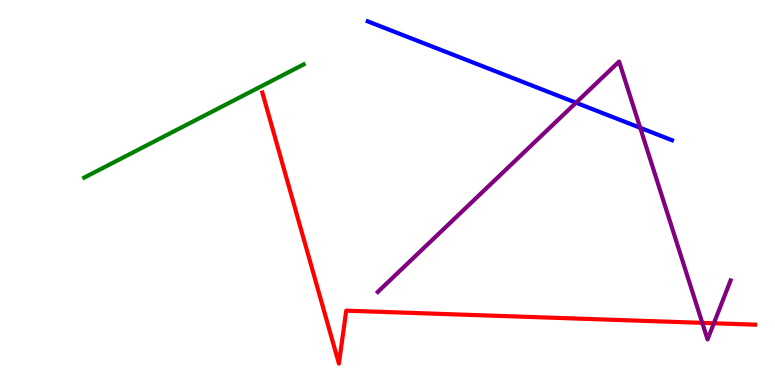[{'lines': ['blue', 'red'], 'intersections': []}, {'lines': ['green', 'red'], 'intersections': []}, {'lines': ['purple', 'red'], 'intersections': [{'x': 9.06, 'y': 1.61}, {'x': 9.21, 'y': 1.6}]}, {'lines': ['blue', 'green'], 'intersections': []}, {'lines': ['blue', 'purple'], 'intersections': [{'x': 7.43, 'y': 7.33}, {'x': 8.26, 'y': 6.68}]}, {'lines': ['green', 'purple'], 'intersections': []}]